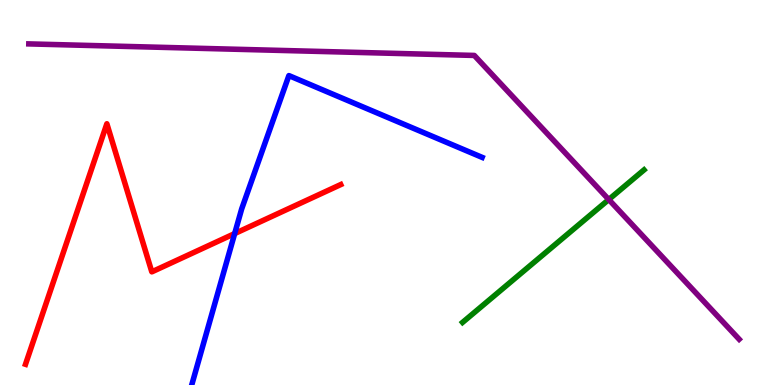[{'lines': ['blue', 'red'], 'intersections': [{'x': 3.03, 'y': 3.93}]}, {'lines': ['green', 'red'], 'intersections': []}, {'lines': ['purple', 'red'], 'intersections': []}, {'lines': ['blue', 'green'], 'intersections': []}, {'lines': ['blue', 'purple'], 'intersections': []}, {'lines': ['green', 'purple'], 'intersections': [{'x': 7.86, 'y': 4.82}]}]